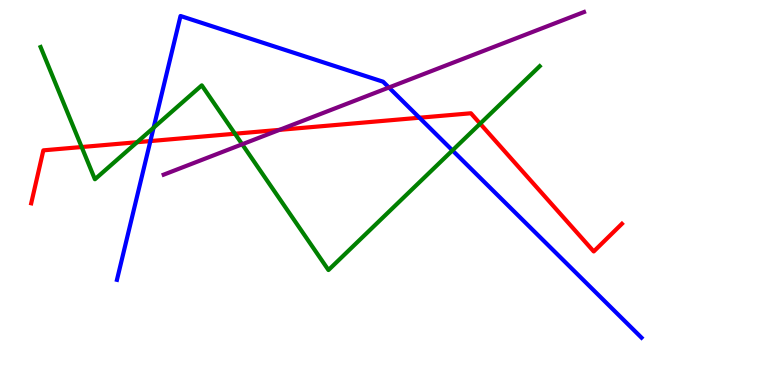[{'lines': ['blue', 'red'], 'intersections': [{'x': 1.94, 'y': 6.34}, {'x': 5.41, 'y': 6.94}]}, {'lines': ['green', 'red'], 'intersections': [{'x': 1.05, 'y': 6.18}, {'x': 1.77, 'y': 6.31}, {'x': 3.03, 'y': 6.53}, {'x': 6.2, 'y': 6.79}]}, {'lines': ['purple', 'red'], 'intersections': [{'x': 3.61, 'y': 6.63}]}, {'lines': ['blue', 'green'], 'intersections': [{'x': 1.98, 'y': 6.68}, {'x': 5.84, 'y': 6.09}]}, {'lines': ['blue', 'purple'], 'intersections': [{'x': 5.02, 'y': 7.73}]}, {'lines': ['green', 'purple'], 'intersections': [{'x': 3.13, 'y': 6.25}]}]